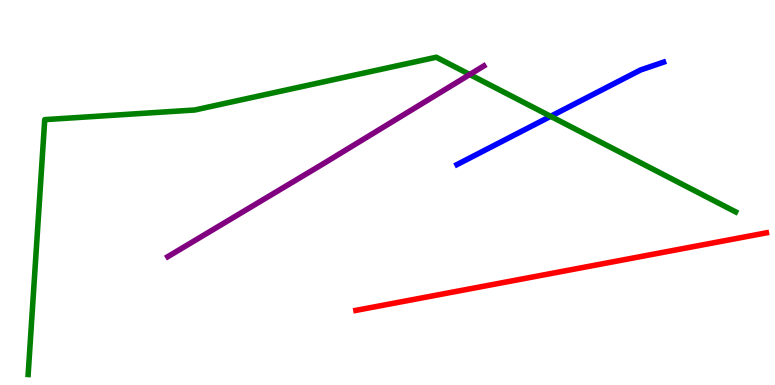[{'lines': ['blue', 'red'], 'intersections': []}, {'lines': ['green', 'red'], 'intersections': []}, {'lines': ['purple', 'red'], 'intersections': []}, {'lines': ['blue', 'green'], 'intersections': [{'x': 7.11, 'y': 6.98}]}, {'lines': ['blue', 'purple'], 'intersections': []}, {'lines': ['green', 'purple'], 'intersections': [{'x': 6.06, 'y': 8.06}]}]